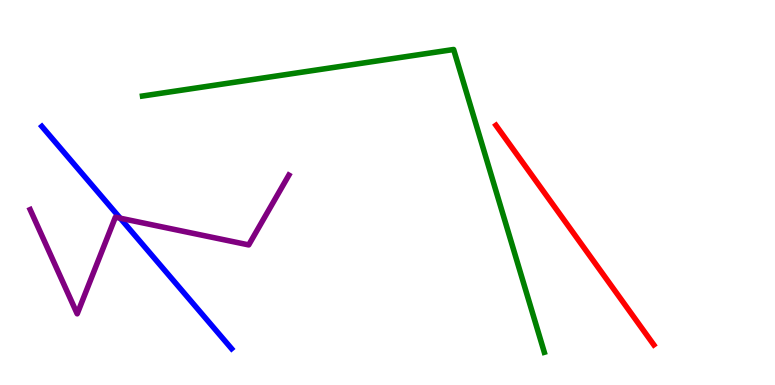[{'lines': ['blue', 'red'], 'intersections': []}, {'lines': ['green', 'red'], 'intersections': []}, {'lines': ['purple', 'red'], 'intersections': []}, {'lines': ['blue', 'green'], 'intersections': []}, {'lines': ['blue', 'purple'], 'intersections': [{'x': 1.55, 'y': 4.33}]}, {'lines': ['green', 'purple'], 'intersections': []}]